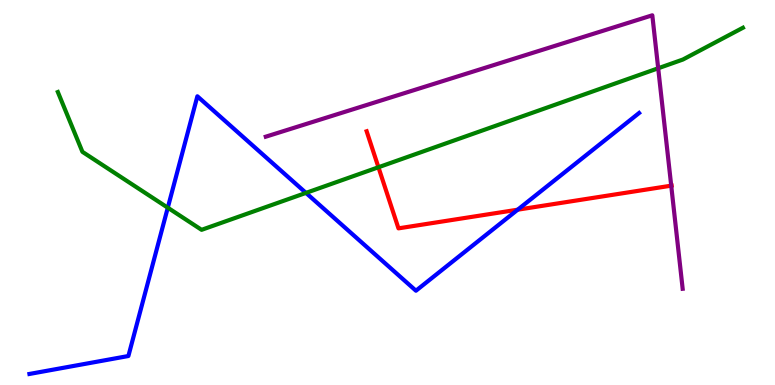[{'lines': ['blue', 'red'], 'intersections': [{'x': 6.68, 'y': 4.55}]}, {'lines': ['green', 'red'], 'intersections': [{'x': 4.88, 'y': 5.66}]}, {'lines': ['purple', 'red'], 'intersections': [{'x': 8.66, 'y': 5.18}]}, {'lines': ['blue', 'green'], 'intersections': [{'x': 2.16, 'y': 4.61}, {'x': 3.95, 'y': 4.99}]}, {'lines': ['blue', 'purple'], 'intersections': []}, {'lines': ['green', 'purple'], 'intersections': [{'x': 8.49, 'y': 8.23}]}]